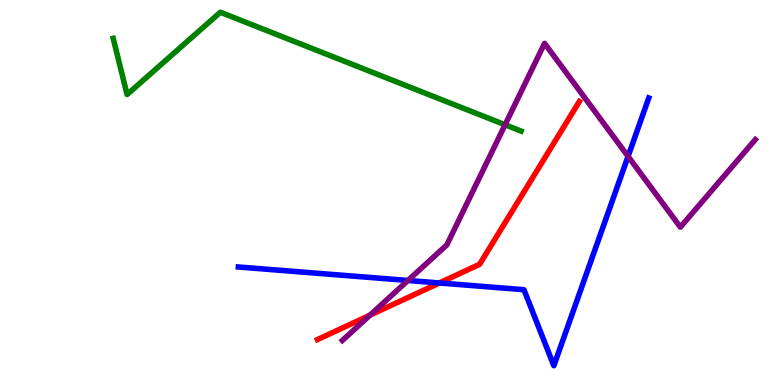[{'lines': ['blue', 'red'], 'intersections': [{'x': 5.67, 'y': 2.65}]}, {'lines': ['green', 'red'], 'intersections': []}, {'lines': ['purple', 'red'], 'intersections': [{'x': 4.77, 'y': 1.81}]}, {'lines': ['blue', 'green'], 'intersections': []}, {'lines': ['blue', 'purple'], 'intersections': [{'x': 5.26, 'y': 2.71}, {'x': 8.1, 'y': 5.94}]}, {'lines': ['green', 'purple'], 'intersections': [{'x': 6.52, 'y': 6.76}]}]